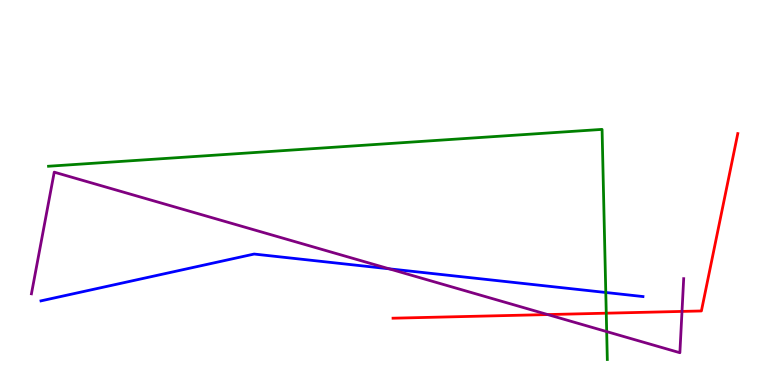[{'lines': ['blue', 'red'], 'intersections': []}, {'lines': ['green', 'red'], 'intersections': [{'x': 7.82, 'y': 1.87}]}, {'lines': ['purple', 'red'], 'intersections': [{'x': 7.07, 'y': 1.83}, {'x': 8.8, 'y': 1.91}]}, {'lines': ['blue', 'green'], 'intersections': [{'x': 7.82, 'y': 2.4}]}, {'lines': ['blue', 'purple'], 'intersections': [{'x': 5.02, 'y': 3.02}]}, {'lines': ['green', 'purple'], 'intersections': [{'x': 7.83, 'y': 1.39}]}]